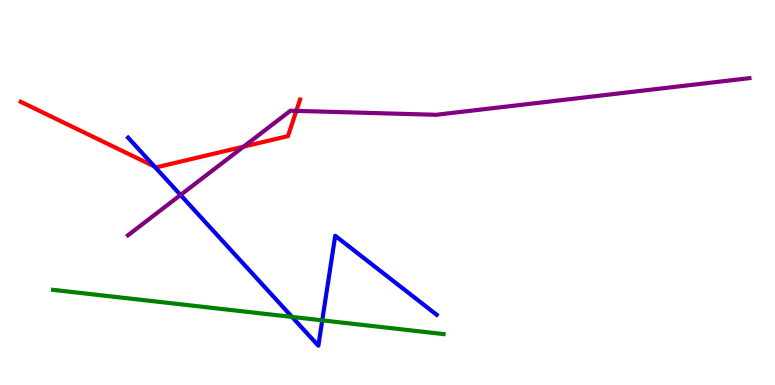[{'lines': ['blue', 'red'], 'intersections': [{'x': 1.99, 'y': 5.68}]}, {'lines': ['green', 'red'], 'intersections': []}, {'lines': ['purple', 'red'], 'intersections': [{'x': 3.14, 'y': 6.19}, {'x': 3.82, 'y': 7.12}]}, {'lines': ['blue', 'green'], 'intersections': [{'x': 3.77, 'y': 1.77}, {'x': 4.16, 'y': 1.68}]}, {'lines': ['blue', 'purple'], 'intersections': [{'x': 2.33, 'y': 4.94}]}, {'lines': ['green', 'purple'], 'intersections': []}]